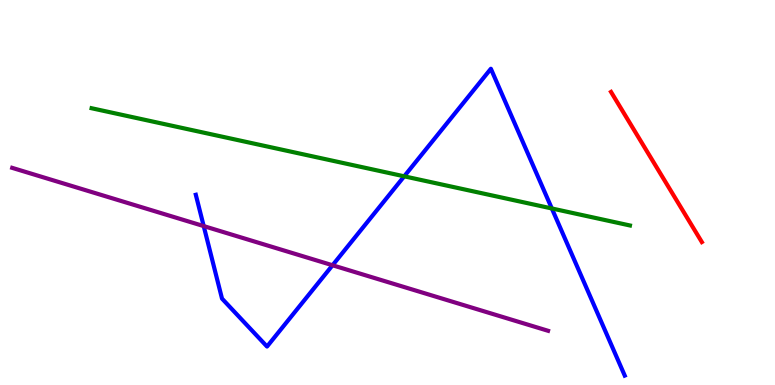[{'lines': ['blue', 'red'], 'intersections': []}, {'lines': ['green', 'red'], 'intersections': []}, {'lines': ['purple', 'red'], 'intersections': []}, {'lines': ['blue', 'green'], 'intersections': [{'x': 5.22, 'y': 5.42}, {'x': 7.12, 'y': 4.59}]}, {'lines': ['blue', 'purple'], 'intersections': [{'x': 2.63, 'y': 4.13}, {'x': 4.29, 'y': 3.11}]}, {'lines': ['green', 'purple'], 'intersections': []}]